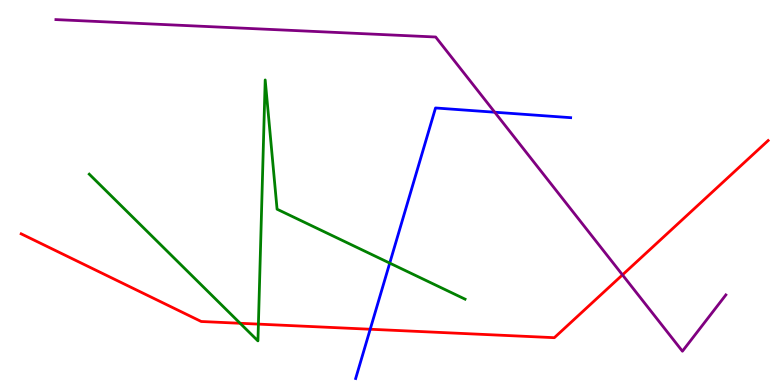[{'lines': ['blue', 'red'], 'intersections': [{'x': 4.78, 'y': 1.45}]}, {'lines': ['green', 'red'], 'intersections': [{'x': 3.1, 'y': 1.6}, {'x': 3.33, 'y': 1.58}]}, {'lines': ['purple', 'red'], 'intersections': [{'x': 8.03, 'y': 2.86}]}, {'lines': ['blue', 'green'], 'intersections': [{'x': 5.03, 'y': 3.17}]}, {'lines': ['blue', 'purple'], 'intersections': [{'x': 6.38, 'y': 7.09}]}, {'lines': ['green', 'purple'], 'intersections': []}]